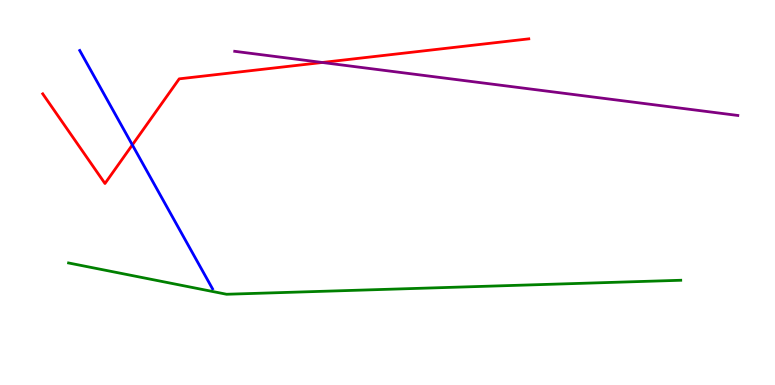[{'lines': ['blue', 'red'], 'intersections': [{'x': 1.71, 'y': 6.24}]}, {'lines': ['green', 'red'], 'intersections': []}, {'lines': ['purple', 'red'], 'intersections': [{'x': 4.16, 'y': 8.38}]}, {'lines': ['blue', 'green'], 'intersections': []}, {'lines': ['blue', 'purple'], 'intersections': []}, {'lines': ['green', 'purple'], 'intersections': []}]